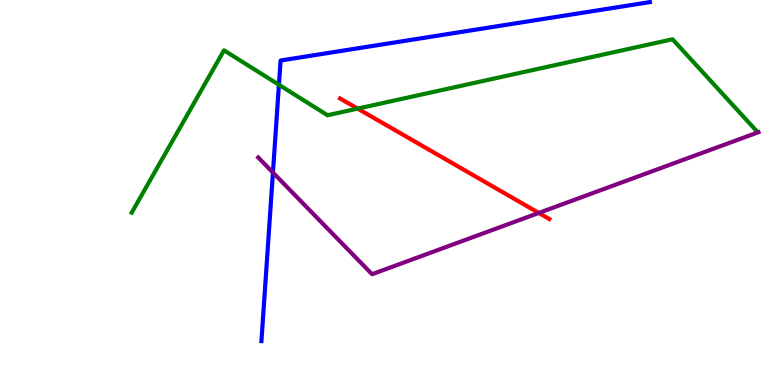[{'lines': ['blue', 'red'], 'intersections': []}, {'lines': ['green', 'red'], 'intersections': [{'x': 4.61, 'y': 7.18}]}, {'lines': ['purple', 'red'], 'intersections': [{'x': 6.95, 'y': 4.47}]}, {'lines': ['blue', 'green'], 'intersections': [{'x': 3.6, 'y': 7.8}]}, {'lines': ['blue', 'purple'], 'intersections': [{'x': 3.52, 'y': 5.52}]}, {'lines': ['green', 'purple'], 'intersections': []}]